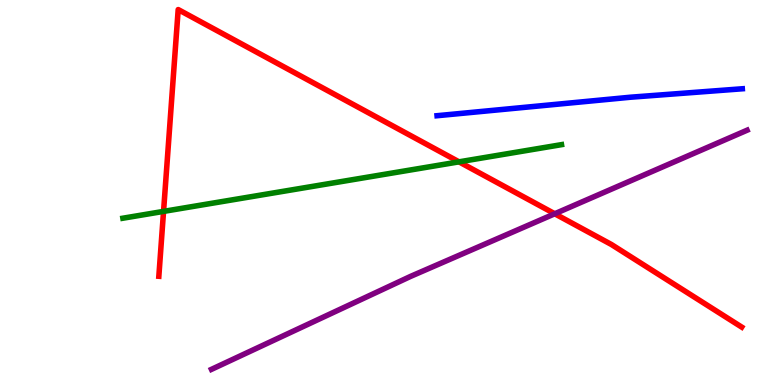[{'lines': ['blue', 'red'], 'intersections': []}, {'lines': ['green', 'red'], 'intersections': [{'x': 2.11, 'y': 4.51}, {'x': 5.92, 'y': 5.8}]}, {'lines': ['purple', 'red'], 'intersections': [{'x': 7.16, 'y': 4.45}]}, {'lines': ['blue', 'green'], 'intersections': []}, {'lines': ['blue', 'purple'], 'intersections': []}, {'lines': ['green', 'purple'], 'intersections': []}]